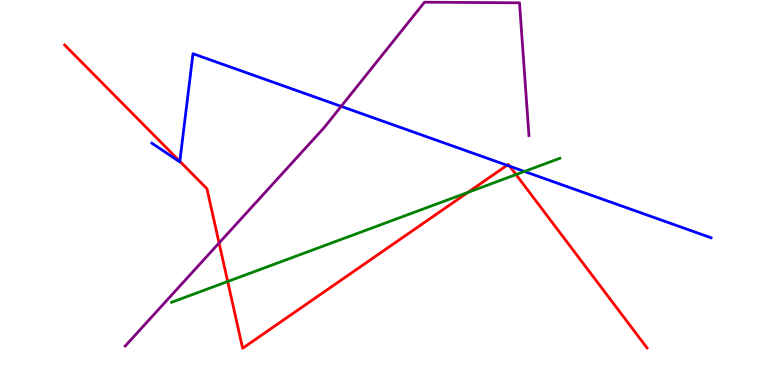[{'lines': ['blue', 'red'], 'intersections': [{'x': 2.32, 'y': 5.81}, {'x': 6.54, 'y': 5.71}, {'x': 6.58, 'y': 5.68}]}, {'lines': ['green', 'red'], 'intersections': [{'x': 2.94, 'y': 2.69}, {'x': 6.04, 'y': 5.0}, {'x': 6.66, 'y': 5.47}]}, {'lines': ['purple', 'red'], 'intersections': [{'x': 2.83, 'y': 3.69}]}, {'lines': ['blue', 'green'], 'intersections': [{'x': 6.77, 'y': 5.55}]}, {'lines': ['blue', 'purple'], 'intersections': [{'x': 4.4, 'y': 7.24}]}, {'lines': ['green', 'purple'], 'intersections': []}]